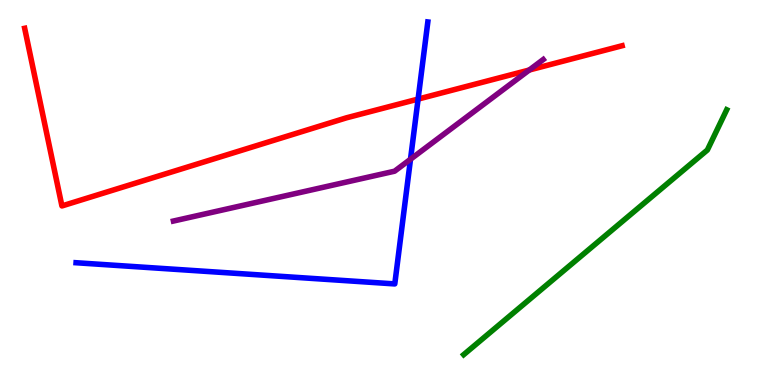[{'lines': ['blue', 'red'], 'intersections': [{'x': 5.39, 'y': 7.43}]}, {'lines': ['green', 'red'], 'intersections': []}, {'lines': ['purple', 'red'], 'intersections': [{'x': 6.83, 'y': 8.18}]}, {'lines': ['blue', 'green'], 'intersections': []}, {'lines': ['blue', 'purple'], 'intersections': [{'x': 5.3, 'y': 5.86}]}, {'lines': ['green', 'purple'], 'intersections': []}]